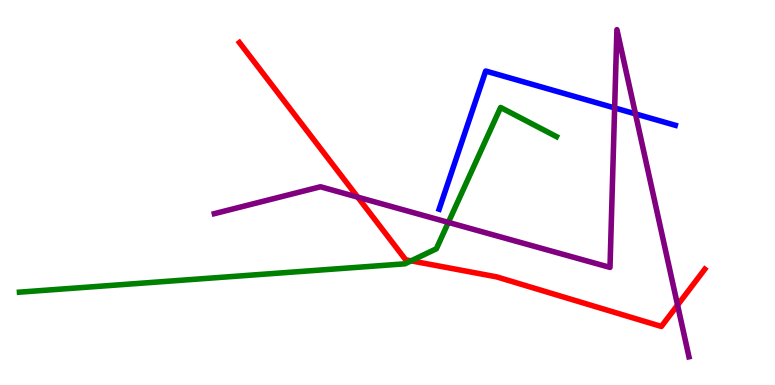[{'lines': ['blue', 'red'], 'intersections': []}, {'lines': ['green', 'red'], 'intersections': [{'x': 5.31, 'y': 3.22}]}, {'lines': ['purple', 'red'], 'intersections': [{'x': 4.62, 'y': 4.88}, {'x': 8.74, 'y': 2.08}]}, {'lines': ['blue', 'green'], 'intersections': []}, {'lines': ['blue', 'purple'], 'intersections': [{'x': 7.93, 'y': 7.2}, {'x': 8.2, 'y': 7.04}]}, {'lines': ['green', 'purple'], 'intersections': [{'x': 5.79, 'y': 4.22}]}]